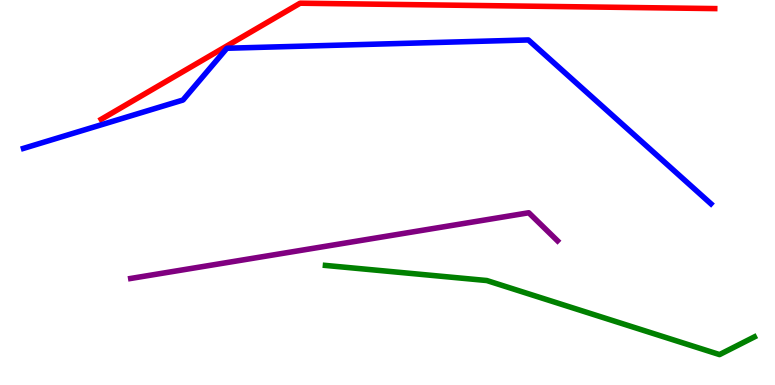[{'lines': ['blue', 'red'], 'intersections': []}, {'lines': ['green', 'red'], 'intersections': []}, {'lines': ['purple', 'red'], 'intersections': []}, {'lines': ['blue', 'green'], 'intersections': []}, {'lines': ['blue', 'purple'], 'intersections': []}, {'lines': ['green', 'purple'], 'intersections': []}]